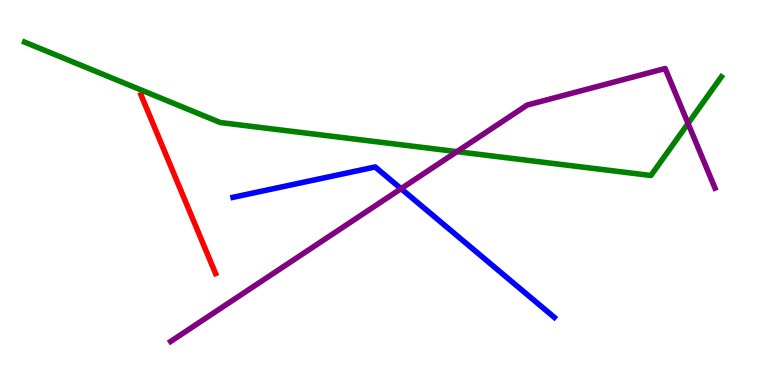[{'lines': ['blue', 'red'], 'intersections': []}, {'lines': ['green', 'red'], 'intersections': []}, {'lines': ['purple', 'red'], 'intersections': []}, {'lines': ['blue', 'green'], 'intersections': []}, {'lines': ['blue', 'purple'], 'intersections': [{'x': 5.17, 'y': 5.1}]}, {'lines': ['green', 'purple'], 'intersections': [{'x': 5.9, 'y': 6.06}, {'x': 8.88, 'y': 6.79}]}]